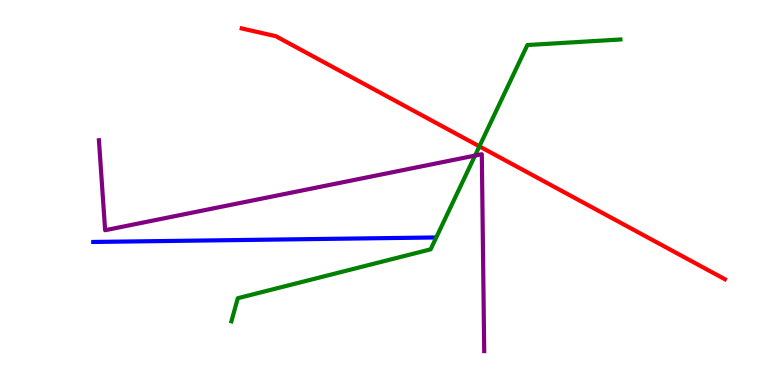[{'lines': ['blue', 'red'], 'intersections': []}, {'lines': ['green', 'red'], 'intersections': [{'x': 6.19, 'y': 6.2}]}, {'lines': ['purple', 'red'], 'intersections': []}, {'lines': ['blue', 'green'], 'intersections': []}, {'lines': ['blue', 'purple'], 'intersections': []}, {'lines': ['green', 'purple'], 'intersections': [{'x': 6.13, 'y': 5.96}]}]